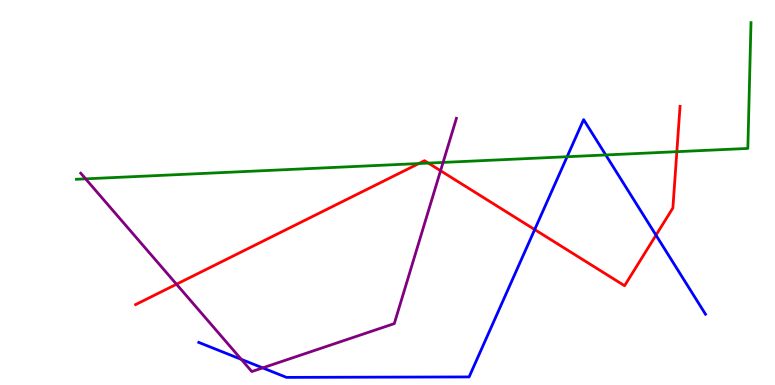[{'lines': ['blue', 'red'], 'intersections': [{'x': 6.9, 'y': 4.04}, {'x': 8.46, 'y': 3.89}]}, {'lines': ['green', 'red'], 'intersections': [{'x': 5.4, 'y': 5.75}, {'x': 5.53, 'y': 5.76}, {'x': 8.73, 'y': 6.06}]}, {'lines': ['purple', 'red'], 'intersections': [{'x': 2.28, 'y': 2.62}, {'x': 5.68, 'y': 5.57}]}, {'lines': ['blue', 'green'], 'intersections': [{'x': 7.32, 'y': 5.93}, {'x': 7.82, 'y': 5.98}]}, {'lines': ['blue', 'purple'], 'intersections': [{'x': 3.11, 'y': 0.666}, {'x': 3.39, 'y': 0.445}]}, {'lines': ['green', 'purple'], 'intersections': [{'x': 1.1, 'y': 5.35}, {'x': 5.72, 'y': 5.78}]}]